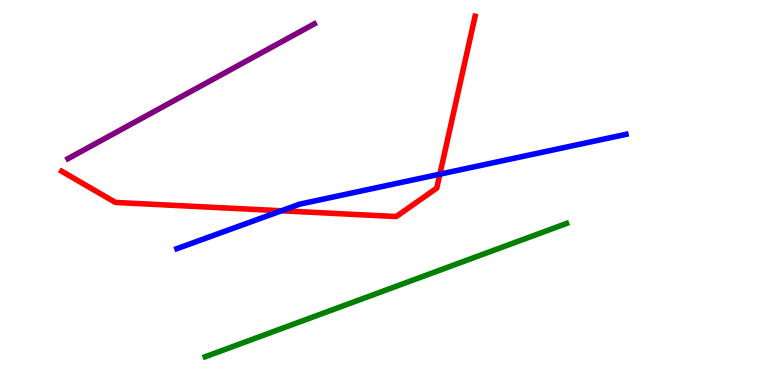[{'lines': ['blue', 'red'], 'intersections': [{'x': 3.63, 'y': 4.53}, {'x': 5.68, 'y': 5.48}]}, {'lines': ['green', 'red'], 'intersections': []}, {'lines': ['purple', 'red'], 'intersections': []}, {'lines': ['blue', 'green'], 'intersections': []}, {'lines': ['blue', 'purple'], 'intersections': []}, {'lines': ['green', 'purple'], 'intersections': []}]